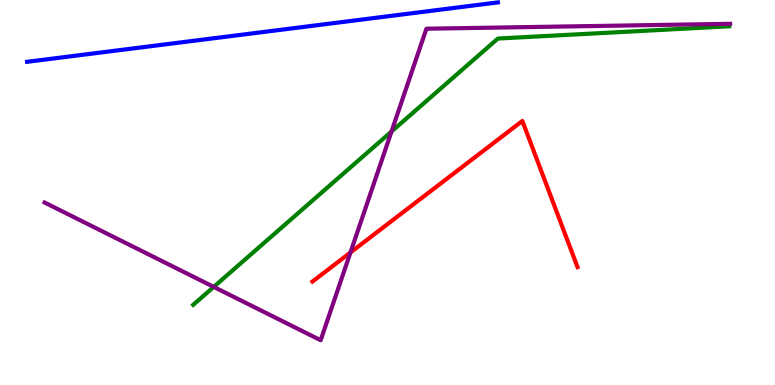[{'lines': ['blue', 'red'], 'intersections': []}, {'lines': ['green', 'red'], 'intersections': []}, {'lines': ['purple', 'red'], 'intersections': [{'x': 4.52, 'y': 3.44}]}, {'lines': ['blue', 'green'], 'intersections': []}, {'lines': ['blue', 'purple'], 'intersections': []}, {'lines': ['green', 'purple'], 'intersections': [{'x': 2.76, 'y': 2.55}, {'x': 5.05, 'y': 6.58}]}]